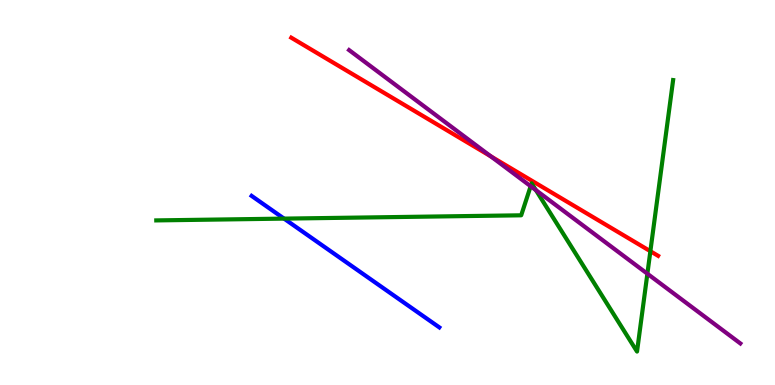[{'lines': ['blue', 'red'], 'intersections': []}, {'lines': ['green', 'red'], 'intersections': [{'x': 8.39, 'y': 3.47}]}, {'lines': ['purple', 'red'], 'intersections': [{'x': 6.33, 'y': 5.94}]}, {'lines': ['blue', 'green'], 'intersections': [{'x': 3.67, 'y': 4.32}]}, {'lines': ['blue', 'purple'], 'intersections': []}, {'lines': ['green', 'purple'], 'intersections': [{'x': 6.85, 'y': 5.16}, {'x': 6.92, 'y': 5.06}, {'x': 8.35, 'y': 2.89}]}]